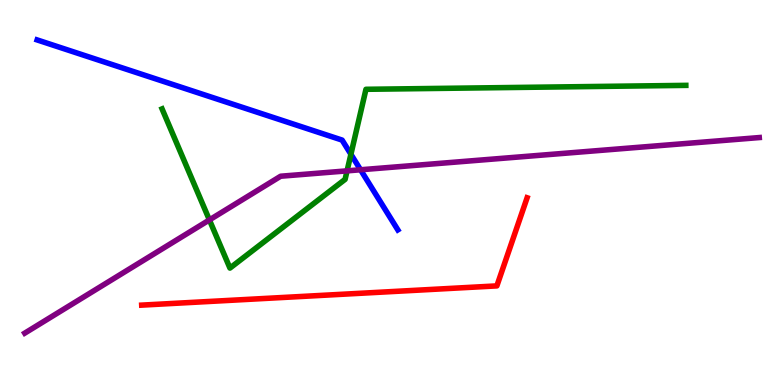[{'lines': ['blue', 'red'], 'intersections': []}, {'lines': ['green', 'red'], 'intersections': []}, {'lines': ['purple', 'red'], 'intersections': []}, {'lines': ['blue', 'green'], 'intersections': [{'x': 4.53, 'y': 5.99}]}, {'lines': ['blue', 'purple'], 'intersections': [{'x': 4.65, 'y': 5.59}]}, {'lines': ['green', 'purple'], 'intersections': [{'x': 2.7, 'y': 4.29}, {'x': 4.48, 'y': 5.56}]}]